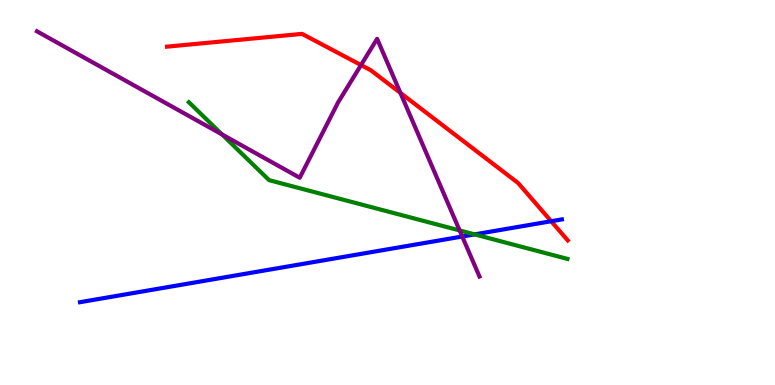[{'lines': ['blue', 'red'], 'intersections': [{'x': 7.11, 'y': 4.25}]}, {'lines': ['green', 'red'], 'intersections': []}, {'lines': ['purple', 'red'], 'intersections': [{'x': 4.66, 'y': 8.31}, {'x': 5.17, 'y': 7.59}]}, {'lines': ['blue', 'green'], 'intersections': [{'x': 6.12, 'y': 3.91}]}, {'lines': ['blue', 'purple'], 'intersections': [{'x': 5.96, 'y': 3.86}]}, {'lines': ['green', 'purple'], 'intersections': [{'x': 2.87, 'y': 6.51}, {'x': 5.93, 'y': 4.01}]}]